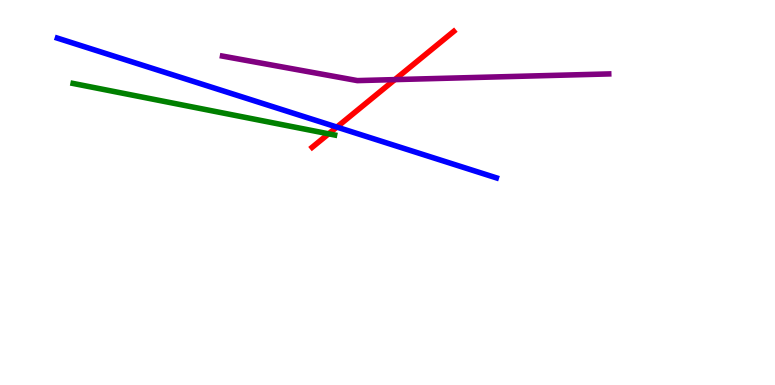[{'lines': ['blue', 'red'], 'intersections': [{'x': 4.35, 'y': 6.7}]}, {'lines': ['green', 'red'], 'intersections': [{'x': 4.24, 'y': 6.52}]}, {'lines': ['purple', 'red'], 'intersections': [{'x': 5.09, 'y': 7.93}]}, {'lines': ['blue', 'green'], 'intersections': []}, {'lines': ['blue', 'purple'], 'intersections': []}, {'lines': ['green', 'purple'], 'intersections': []}]